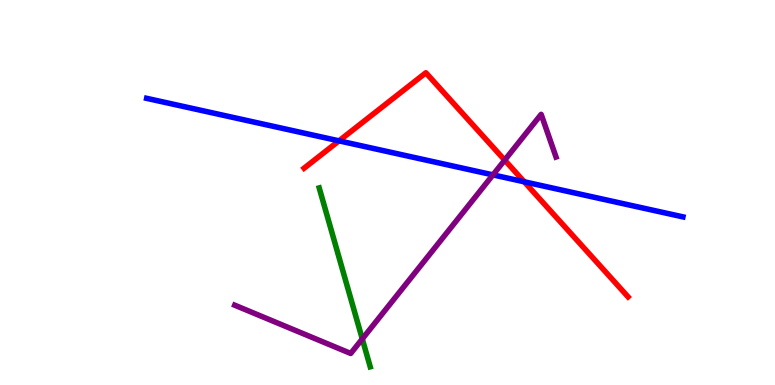[{'lines': ['blue', 'red'], 'intersections': [{'x': 4.37, 'y': 6.34}, {'x': 6.76, 'y': 5.28}]}, {'lines': ['green', 'red'], 'intersections': []}, {'lines': ['purple', 'red'], 'intersections': [{'x': 6.51, 'y': 5.84}]}, {'lines': ['blue', 'green'], 'intersections': []}, {'lines': ['blue', 'purple'], 'intersections': [{'x': 6.36, 'y': 5.46}]}, {'lines': ['green', 'purple'], 'intersections': [{'x': 4.67, 'y': 1.2}]}]